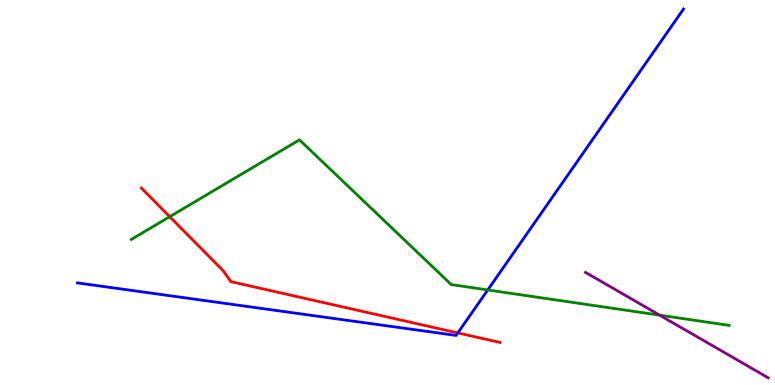[{'lines': ['blue', 'red'], 'intersections': [{'x': 5.91, 'y': 1.35}]}, {'lines': ['green', 'red'], 'intersections': [{'x': 2.19, 'y': 4.37}]}, {'lines': ['purple', 'red'], 'intersections': []}, {'lines': ['blue', 'green'], 'intersections': [{'x': 6.29, 'y': 2.47}]}, {'lines': ['blue', 'purple'], 'intersections': []}, {'lines': ['green', 'purple'], 'intersections': [{'x': 8.51, 'y': 1.81}]}]